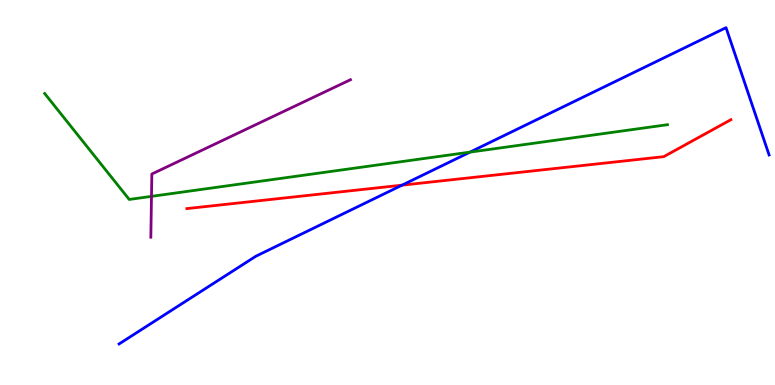[{'lines': ['blue', 'red'], 'intersections': [{'x': 5.19, 'y': 5.19}]}, {'lines': ['green', 'red'], 'intersections': []}, {'lines': ['purple', 'red'], 'intersections': []}, {'lines': ['blue', 'green'], 'intersections': [{'x': 6.06, 'y': 6.05}]}, {'lines': ['blue', 'purple'], 'intersections': []}, {'lines': ['green', 'purple'], 'intersections': [{'x': 1.95, 'y': 4.9}]}]